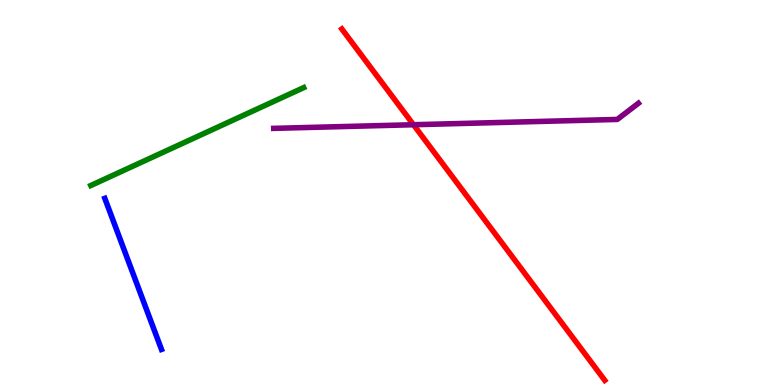[{'lines': ['blue', 'red'], 'intersections': []}, {'lines': ['green', 'red'], 'intersections': []}, {'lines': ['purple', 'red'], 'intersections': [{'x': 5.34, 'y': 6.76}]}, {'lines': ['blue', 'green'], 'intersections': []}, {'lines': ['blue', 'purple'], 'intersections': []}, {'lines': ['green', 'purple'], 'intersections': []}]